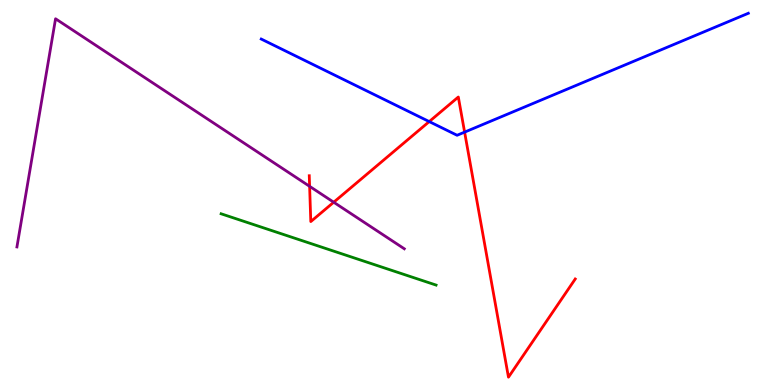[{'lines': ['blue', 'red'], 'intersections': [{'x': 5.54, 'y': 6.84}, {'x': 5.99, 'y': 6.57}]}, {'lines': ['green', 'red'], 'intersections': []}, {'lines': ['purple', 'red'], 'intersections': [{'x': 4.0, 'y': 5.16}, {'x': 4.31, 'y': 4.75}]}, {'lines': ['blue', 'green'], 'intersections': []}, {'lines': ['blue', 'purple'], 'intersections': []}, {'lines': ['green', 'purple'], 'intersections': []}]